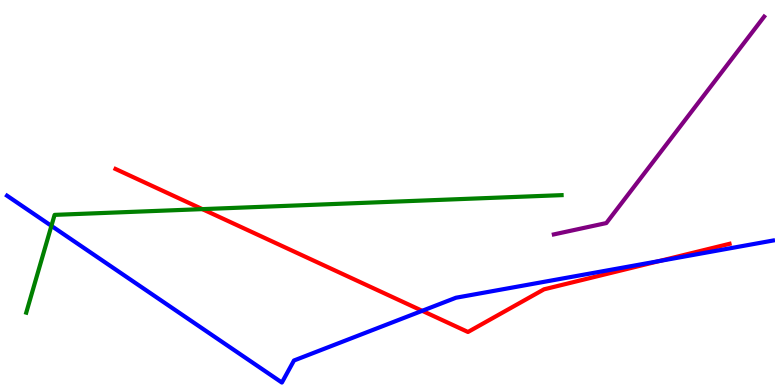[{'lines': ['blue', 'red'], 'intersections': [{'x': 5.45, 'y': 1.93}, {'x': 8.51, 'y': 3.22}]}, {'lines': ['green', 'red'], 'intersections': [{'x': 2.61, 'y': 4.57}]}, {'lines': ['purple', 'red'], 'intersections': []}, {'lines': ['blue', 'green'], 'intersections': [{'x': 0.663, 'y': 4.13}]}, {'lines': ['blue', 'purple'], 'intersections': []}, {'lines': ['green', 'purple'], 'intersections': []}]